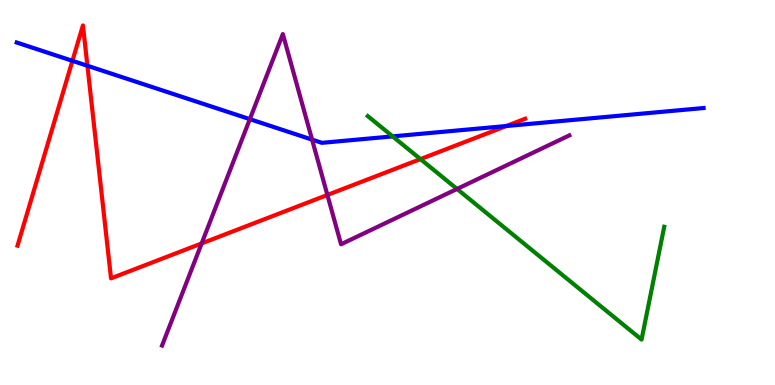[{'lines': ['blue', 'red'], 'intersections': [{'x': 0.934, 'y': 8.42}, {'x': 1.13, 'y': 8.29}, {'x': 6.53, 'y': 6.73}]}, {'lines': ['green', 'red'], 'intersections': [{'x': 5.43, 'y': 5.87}]}, {'lines': ['purple', 'red'], 'intersections': [{'x': 2.6, 'y': 3.68}, {'x': 4.22, 'y': 4.94}]}, {'lines': ['blue', 'green'], 'intersections': [{'x': 5.07, 'y': 6.46}]}, {'lines': ['blue', 'purple'], 'intersections': [{'x': 3.22, 'y': 6.9}, {'x': 4.03, 'y': 6.37}]}, {'lines': ['green', 'purple'], 'intersections': [{'x': 5.9, 'y': 5.09}]}]